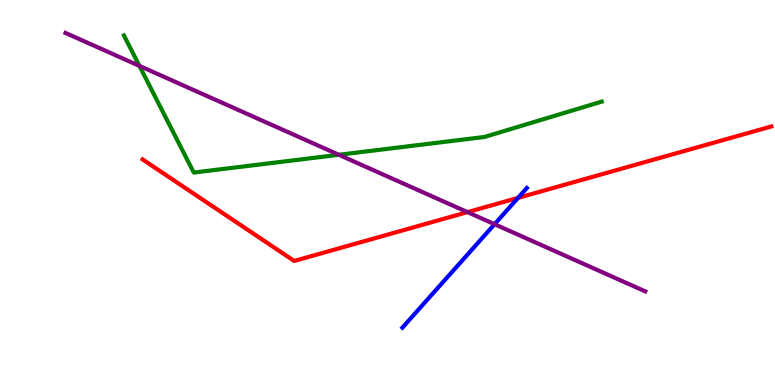[{'lines': ['blue', 'red'], 'intersections': [{'x': 6.68, 'y': 4.86}]}, {'lines': ['green', 'red'], 'intersections': []}, {'lines': ['purple', 'red'], 'intersections': [{'x': 6.03, 'y': 4.49}]}, {'lines': ['blue', 'green'], 'intersections': []}, {'lines': ['blue', 'purple'], 'intersections': [{'x': 6.38, 'y': 4.18}]}, {'lines': ['green', 'purple'], 'intersections': [{'x': 1.8, 'y': 8.29}, {'x': 4.37, 'y': 5.98}]}]